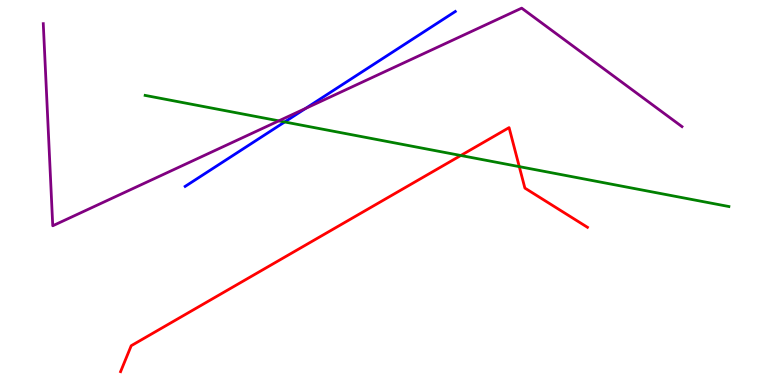[{'lines': ['blue', 'red'], 'intersections': []}, {'lines': ['green', 'red'], 'intersections': [{'x': 5.95, 'y': 5.96}, {'x': 6.7, 'y': 5.67}]}, {'lines': ['purple', 'red'], 'intersections': []}, {'lines': ['blue', 'green'], 'intersections': [{'x': 3.67, 'y': 6.83}]}, {'lines': ['blue', 'purple'], 'intersections': [{'x': 3.94, 'y': 7.18}]}, {'lines': ['green', 'purple'], 'intersections': [{'x': 3.6, 'y': 6.86}]}]